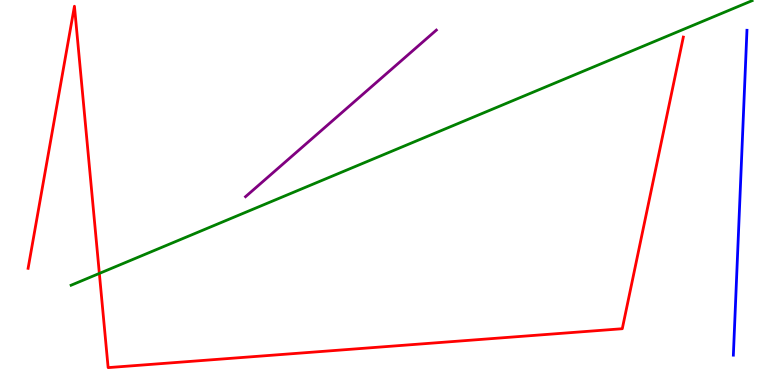[{'lines': ['blue', 'red'], 'intersections': []}, {'lines': ['green', 'red'], 'intersections': [{'x': 1.28, 'y': 2.9}]}, {'lines': ['purple', 'red'], 'intersections': []}, {'lines': ['blue', 'green'], 'intersections': []}, {'lines': ['blue', 'purple'], 'intersections': []}, {'lines': ['green', 'purple'], 'intersections': []}]